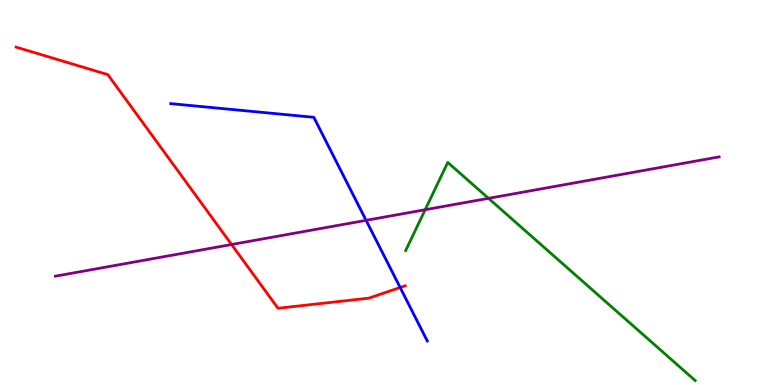[{'lines': ['blue', 'red'], 'intersections': [{'x': 5.16, 'y': 2.53}]}, {'lines': ['green', 'red'], 'intersections': []}, {'lines': ['purple', 'red'], 'intersections': [{'x': 2.99, 'y': 3.65}]}, {'lines': ['blue', 'green'], 'intersections': []}, {'lines': ['blue', 'purple'], 'intersections': [{'x': 4.72, 'y': 4.28}]}, {'lines': ['green', 'purple'], 'intersections': [{'x': 5.49, 'y': 4.55}, {'x': 6.3, 'y': 4.85}]}]